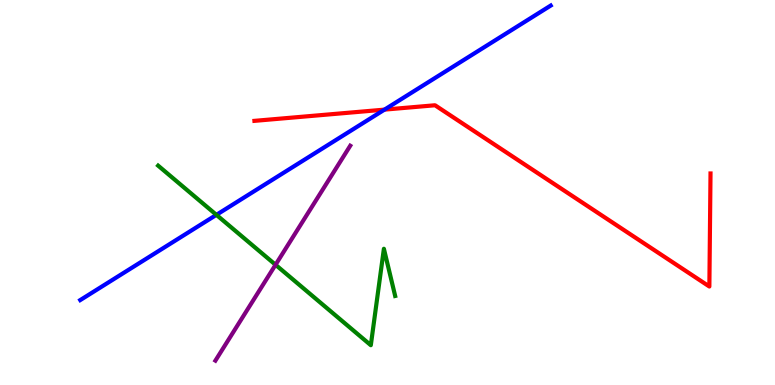[{'lines': ['blue', 'red'], 'intersections': [{'x': 4.96, 'y': 7.15}]}, {'lines': ['green', 'red'], 'intersections': []}, {'lines': ['purple', 'red'], 'intersections': []}, {'lines': ['blue', 'green'], 'intersections': [{'x': 2.79, 'y': 4.42}]}, {'lines': ['blue', 'purple'], 'intersections': []}, {'lines': ['green', 'purple'], 'intersections': [{'x': 3.56, 'y': 3.12}]}]